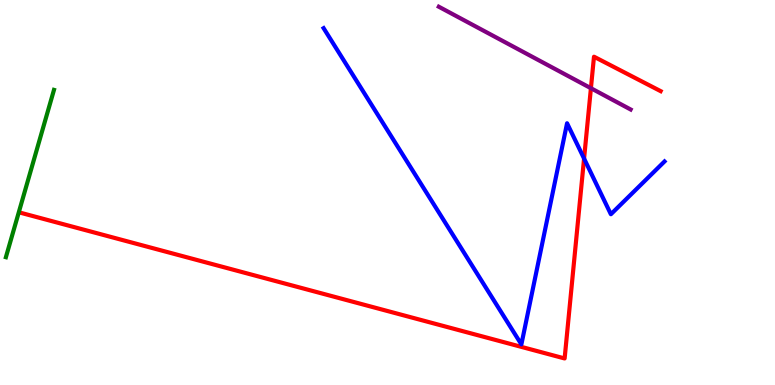[{'lines': ['blue', 'red'], 'intersections': [{'x': 7.54, 'y': 5.88}]}, {'lines': ['green', 'red'], 'intersections': []}, {'lines': ['purple', 'red'], 'intersections': [{'x': 7.62, 'y': 7.71}]}, {'lines': ['blue', 'green'], 'intersections': []}, {'lines': ['blue', 'purple'], 'intersections': []}, {'lines': ['green', 'purple'], 'intersections': []}]